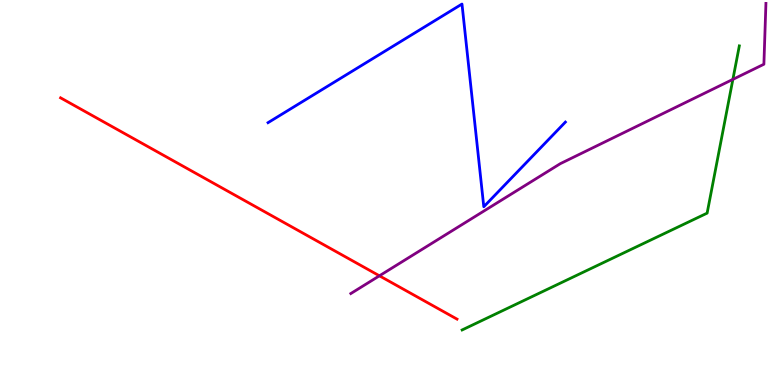[{'lines': ['blue', 'red'], 'intersections': []}, {'lines': ['green', 'red'], 'intersections': []}, {'lines': ['purple', 'red'], 'intersections': [{'x': 4.9, 'y': 2.84}]}, {'lines': ['blue', 'green'], 'intersections': []}, {'lines': ['blue', 'purple'], 'intersections': []}, {'lines': ['green', 'purple'], 'intersections': [{'x': 9.46, 'y': 7.94}]}]